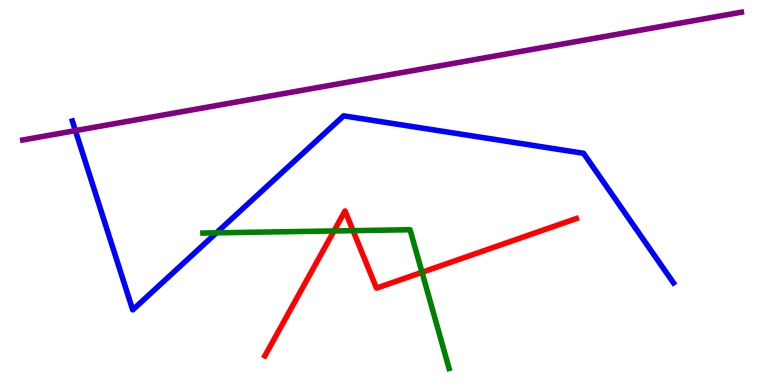[{'lines': ['blue', 'red'], 'intersections': []}, {'lines': ['green', 'red'], 'intersections': [{'x': 4.31, 'y': 4.0}, {'x': 4.56, 'y': 4.01}, {'x': 5.45, 'y': 2.93}]}, {'lines': ['purple', 'red'], 'intersections': []}, {'lines': ['blue', 'green'], 'intersections': [{'x': 2.79, 'y': 3.95}]}, {'lines': ['blue', 'purple'], 'intersections': [{'x': 0.973, 'y': 6.61}]}, {'lines': ['green', 'purple'], 'intersections': []}]